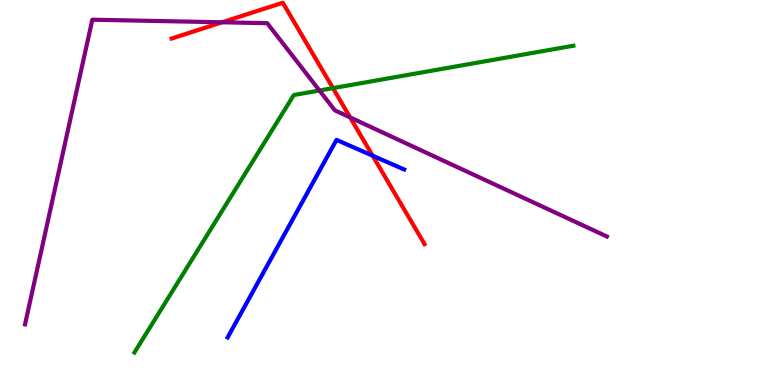[{'lines': ['blue', 'red'], 'intersections': [{'x': 4.81, 'y': 5.96}]}, {'lines': ['green', 'red'], 'intersections': [{'x': 4.3, 'y': 7.71}]}, {'lines': ['purple', 'red'], 'intersections': [{'x': 2.87, 'y': 9.42}, {'x': 4.52, 'y': 6.95}]}, {'lines': ['blue', 'green'], 'intersections': []}, {'lines': ['blue', 'purple'], 'intersections': []}, {'lines': ['green', 'purple'], 'intersections': [{'x': 4.12, 'y': 7.65}]}]